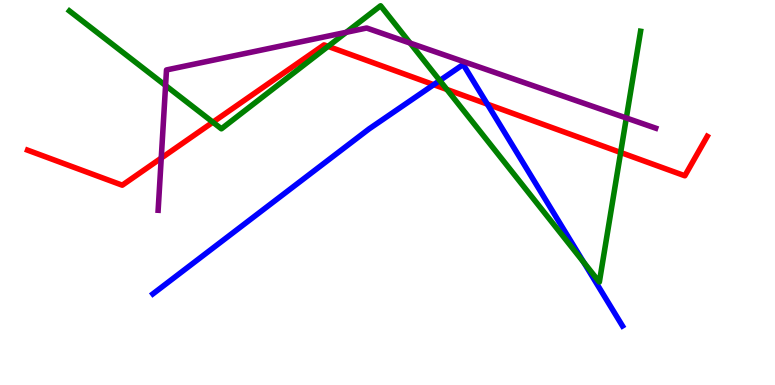[{'lines': ['blue', 'red'], 'intersections': [{'x': 5.6, 'y': 7.8}, {'x': 6.29, 'y': 7.3}]}, {'lines': ['green', 'red'], 'intersections': [{'x': 2.75, 'y': 6.83}, {'x': 4.23, 'y': 8.8}, {'x': 5.77, 'y': 7.68}, {'x': 8.01, 'y': 6.04}]}, {'lines': ['purple', 'red'], 'intersections': [{'x': 2.08, 'y': 5.89}]}, {'lines': ['blue', 'green'], 'intersections': [{'x': 5.67, 'y': 7.91}, {'x': 7.53, 'y': 3.19}]}, {'lines': ['blue', 'purple'], 'intersections': []}, {'lines': ['green', 'purple'], 'intersections': [{'x': 2.14, 'y': 7.78}, {'x': 4.47, 'y': 9.16}, {'x': 5.29, 'y': 8.88}, {'x': 8.08, 'y': 6.94}]}]